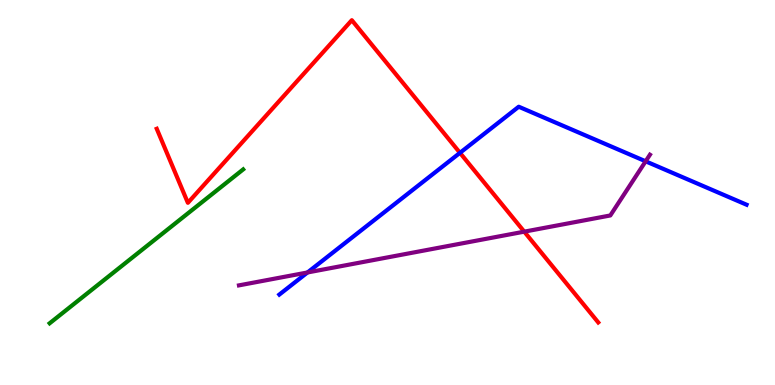[{'lines': ['blue', 'red'], 'intersections': [{'x': 5.94, 'y': 6.03}]}, {'lines': ['green', 'red'], 'intersections': []}, {'lines': ['purple', 'red'], 'intersections': [{'x': 6.76, 'y': 3.98}]}, {'lines': ['blue', 'green'], 'intersections': []}, {'lines': ['blue', 'purple'], 'intersections': [{'x': 3.97, 'y': 2.92}, {'x': 8.33, 'y': 5.81}]}, {'lines': ['green', 'purple'], 'intersections': []}]